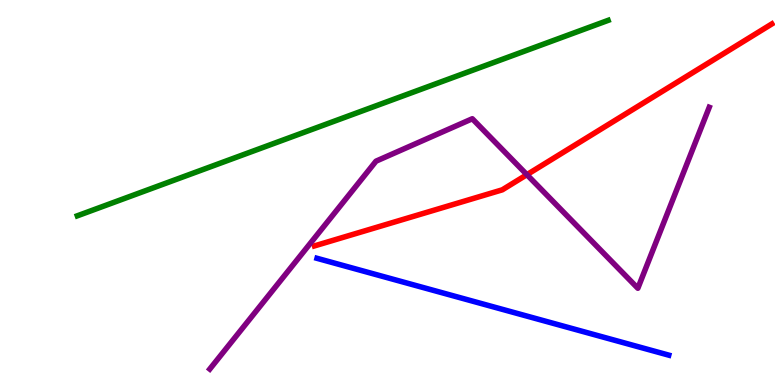[{'lines': ['blue', 'red'], 'intersections': []}, {'lines': ['green', 'red'], 'intersections': []}, {'lines': ['purple', 'red'], 'intersections': [{'x': 6.8, 'y': 5.46}]}, {'lines': ['blue', 'green'], 'intersections': []}, {'lines': ['blue', 'purple'], 'intersections': []}, {'lines': ['green', 'purple'], 'intersections': []}]